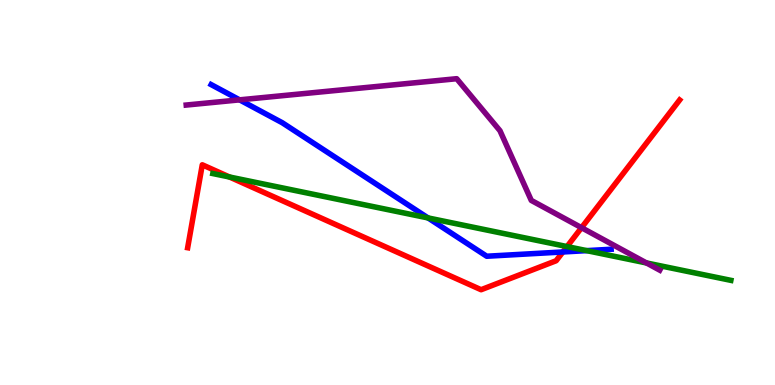[{'lines': ['blue', 'red'], 'intersections': [{'x': 7.26, 'y': 3.46}]}, {'lines': ['green', 'red'], 'intersections': [{'x': 2.96, 'y': 5.4}, {'x': 7.32, 'y': 3.6}]}, {'lines': ['purple', 'red'], 'intersections': [{'x': 7.5, 'y': 4.09}]}, {'lines': ['blue', 'green'], 'intersections': [{'x': 5.52, 'y': 4.34}, {'x': 7.57, 'y': 3.49}]}, {'lines': ['blue', 'purple'], 'intersections': [{'x': 3.09, 'y': 7.41}]}, {'lines': ['green', 'purple'], 'intersections': [{'x': 8.34, 'y': 3.17}]}]